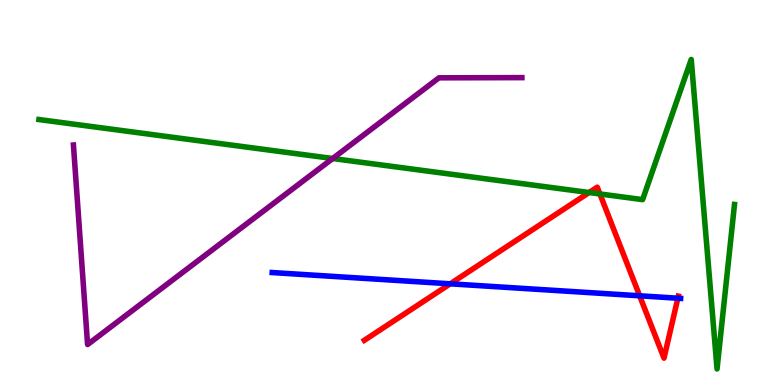[{'lines': ['blue', 'red'], 'intersections': [{'x': 5.81, 'y': 2.63}, {'x': 8.25, 'y': 2.32}, {'x': 8.75, 'y': 2.25}]}, {'lines': ['green', 'red'], 'intersections': [{'x': 7.6, 'y': 5.0}, {'x': 7.74, 'y': 4.96}]}, {'lines': ['purple', 'red'], 'intersections': []}, {'lines': ['blue', 'green'], 'intersections': []}, {'lines': ['blue', 'purple'], 'intersections': []}, {'lines': ['green', 'purple'], 'intersections': [{'x': 4.29, 'y': 5.88}]}]